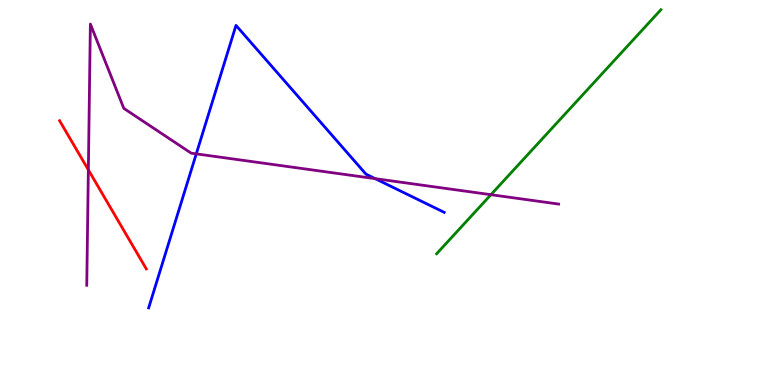[{'lines': ['blue', 'red'], 'intersections': []}, {'lines': ['green', 'red'], 'intersections': []}, {'lines': ['purple', 'red'], 'intersections': [{'x': 1.14, 'y': 5.59}]}, {'lines': ['blue', 'green'], 'intersections': []}, {'lines': ['blue', 'purple'], 'intersections': [{'x': 2.53, 'y': 6.0}, {'x': 4.84, 'y': 5.36}]}, {'lines': ['green', 'purple'], 'intersections': [{'x': 6.33, 'y': 4.94}]}]